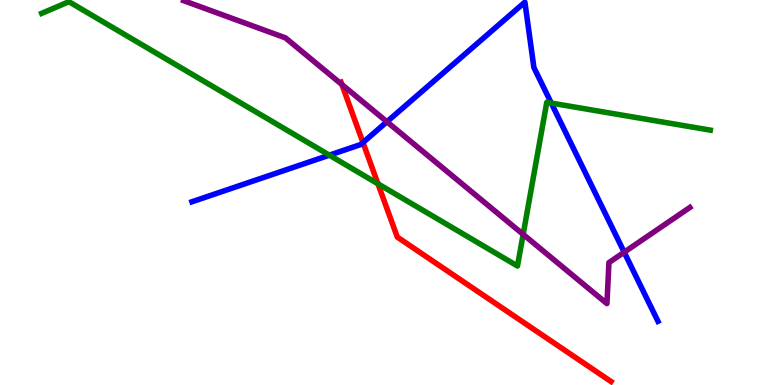[{'lines': ['blue', 'red'], 'intersections': [{'x': 4.68, 'y': 6.3}]}, {'lines': ['green', 'red'], 'intersections': [{'x': 4.88, 'y': 5.23}]}, {'lines': ['purple', 'red'], 'intersections': [{'x': 4.41, 'y': 7.8}]}, {'lines': ['blue', 'green'], 'intersections': [{'x': 4.25, 'y': 5.97}, {'x': 7.11, 'y': 7.32}]}, {'lines': ['blue', 'purple'], 'intersections': [{'x': 4.99, 'y': 6.84}, {'x': 8.05, 'y': 3.45}]}, {'lines': ['green', 'purple'], 'intersections': [{'x': 6.75, 'y': 3.91}]}]